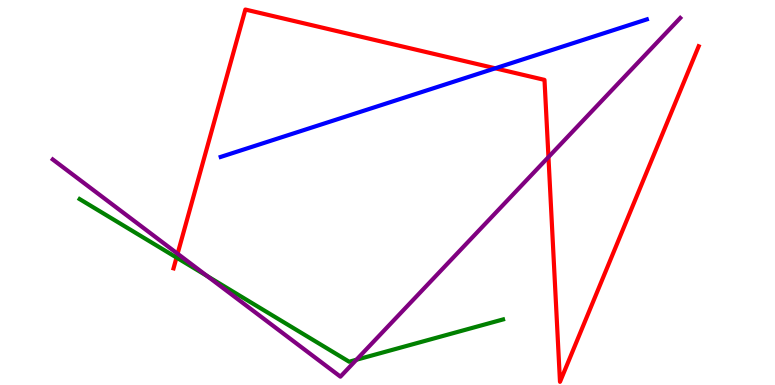[{'lines': ['blue', 'red'], 'intersections': [{'x': 6.39, 'y': 8.23}]}, {'lines': ['green', 'red'], 'intersections': [{'x': 2.28, 'y': 3.31}]}, {'lines': ['purple', 'red'], 'intersections': [{'x': 2.29, 'y': 3.41}, {'x': 7.08, 'y': 5.92}]}, {'lines': ['blue', 'green'], 'intersections': []}, {'lines': ['blue', 'purple'], 'intersections': []}, {'lines': ['green', 'purple'], 'intersections': [{'x': 2.67, 'y': 2.83}, {'x': 4.6, 'y': 0.656}]}]